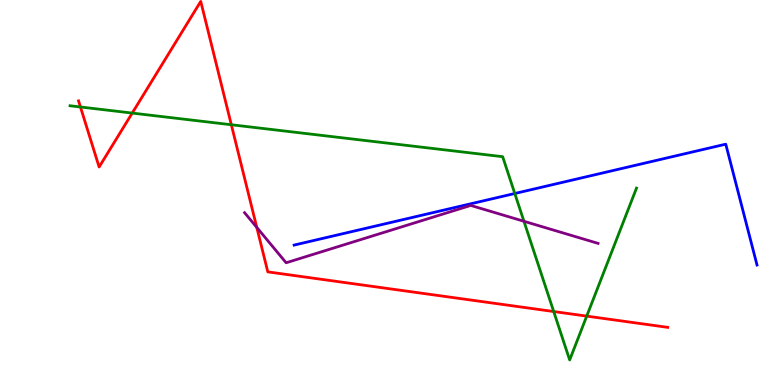[{'lines': ['blue', 'red'], 'intersections': []}, {'lines': ['green', 'red'], 'intersections': [{'x': 1.04, 'y': 7.22}, {'x': 1.71, 'y': 7.06}, {'x': 2.98, 'y': 6.76}, {'x': 7.14, 'y': 1.91}, {'x': 7.57, 'y': 1.79}]}, {'lines': ['purple', 'red'], 'intersections': [{'x': 3.31, 'y': 4.09}]}, {'lines': ['blue', 'green'], 'intersections': [{'x': 6.64, 'y': 4.97}]}, {'lines': ['blue', 'purple'], 'intersections': []}, {'lines': ['green', 'purple'], 'intersections': [{'x': 6.76, 'y': 4.25}]}]